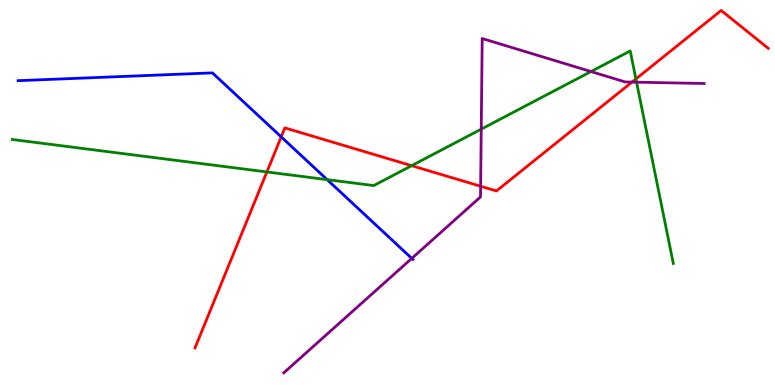[{'lines': ['blue', 'red'], 'intersections': [{'x': 3.63, 'y': 6.44}]}, {'lines': ['green', 'red'], 'intersections': [{'x': 3.44, 'y': 5.53}, {'x': 5.31, 'y': 5.7}, {'x': 8.21, 'y': 7.95}]}, {'lines': ['purple', 'red'], 'intersections': [{'x': 6.2, 'y': 5.16}, {'x': 8.15, 'y': 7.87}]}, {'lines': ['blue', 'green'], 'intersections': [{'x': 4.22, 'y': 5.33}]}, {'lines': ['blue', 'purple'], 'intersections': [{'x': 5.31, 'y': 3.29}]}, {'lines': ['green', 'purple'], 'intersections': [{'x': 6.21, 'y': 6.65}, {'x': 7.63, 'y': 8.14}, {'x': 8.21, 'y': 7.87}]}]